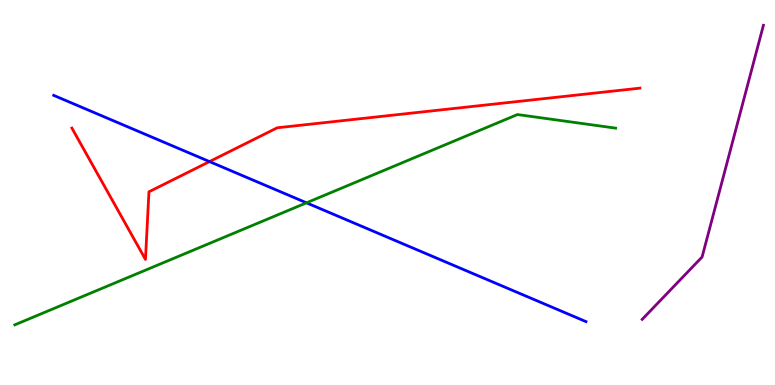[{'lines': ['blue', 'red'], 'intersections': [{'x': 2.7, 'y': 5.8}]}, {'lines': ['green', 'red'], 'intersections': []}, {'lines': ['purple', 'red'], 'intersections': []}, {'lines': ['blue', 'green'], 'intersections': [{'x': 3.95, 'y': 4.73}]}, {'lines': ['blue', 'purple'], 'intersections': []}, {'lines': ['green', 'purple'], 'intersections': []}]